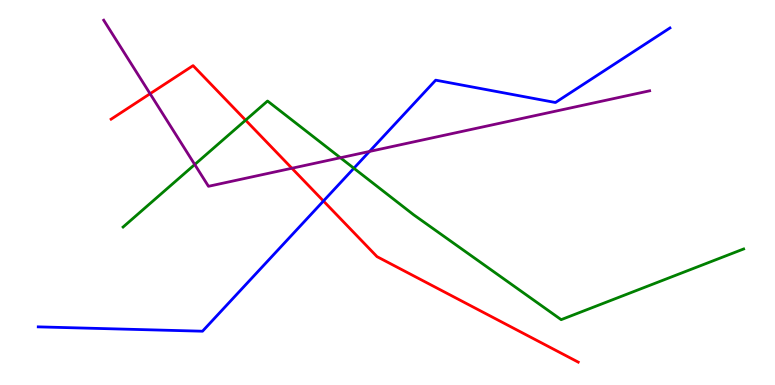[{'lines': ['blue', 'red'], 'intersections': [{'x': 4.17, 'y': 4.78}]}, {'lines': ['green', 'red'], 'intersections': [{'x': 3.17, 'y': 6.88}]}, {'lines': ['purple', 'red'], 'intersections': [{'x': 1.94, 'y': 7.57}, {'x': 3.77, 'y': 5.63}]}, {'lines': ['blue', 'green'], 'intersections': [{'x': 4.57, 'y': 5.63}]}, {'lines': ['blue', 'purple'], 'intersections': [{'x': 4.77, 'y': 6.07}]}, {'lines': ['green', 'purple'], 'intersections': [{'x': 2.51, 'y': 5.73}, {'x': 4.39, 'y': 5.9}]}]